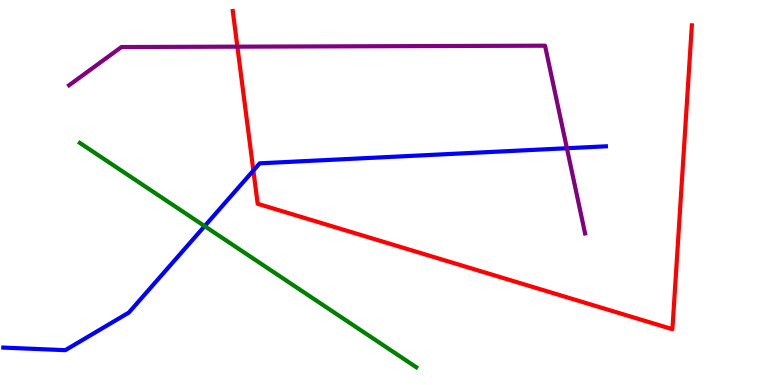[{'lines': ['blue', 'red'], 'intersections': [{'x': 3.27, 'y': 5.57}]}, {'lines': ['green', 'red'], 'intersections': []}, {'lines': ['purple', 'red'], 'intersections': [{'x': 3.06, 'y': 8.79}]}, {'lines': ['blue', 'green'], 'intersections': [{'x': 2.64, 'y': 4.13}]}, {'lines': ['blue', 'purple'], 'intersections': [{'x': 7.31, 'y': 6.15}]}, {'lines': ['green', 'purple'], 'intersections': []}]